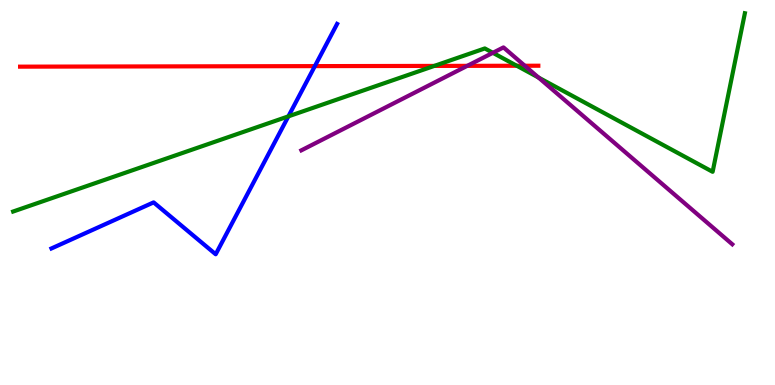[{'lines': ['blue', 'red'], 'intersections': [{'x': 4.06, 'y': 8.28}]}, {'lines': ['green', 'red'], 'intersections': [{'x': 5.6, 'y': 8.29}, {'x': 6.67, 'y': 8.29}]}, {'lines': ['purple', 'red'], 'intersections': [{'x': 6.03, 'y': 8.29}, {'x': 6.77, 'y': 8.29}]}, {'lines': ['blue', 'green'], 'intersections': [{'x': 3.72, 'y': 6.98}]}, {'lines': ['blue', 'purple'], 'intersections': []}, {'lines': ['green', 'purple'], 'intersections': [{'x': 6.36, 'y': 8.63}, {'x': 6.95, 'y': 7.99}]}]